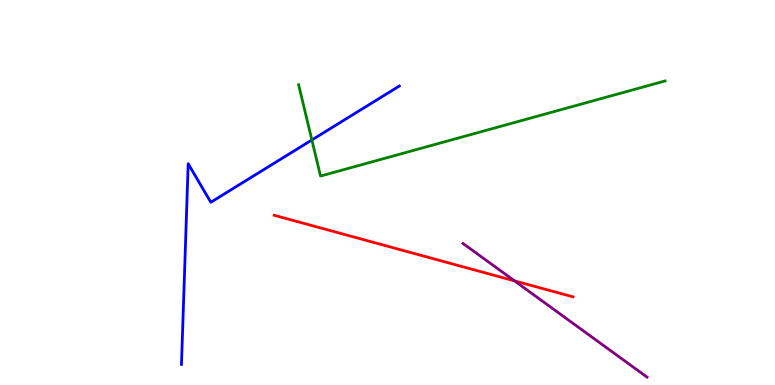[{'lines': ['blue', 'red'], 'intersections': []}, {'lines': ['green', 'red'], 'intersections': []}, {'lines': ['purple', 'red'], 'intersections': [{'x': 6.64, 'y': 2.7}]}, {'lines': ['blue', 'green'], 'intersections': [{'x': 4.02, 'y': 6.36}]}, {'lines': ['blue', 'purple'], 'intersections': []}, {'lines': ['green', 'purple'], 'intersections': []}]